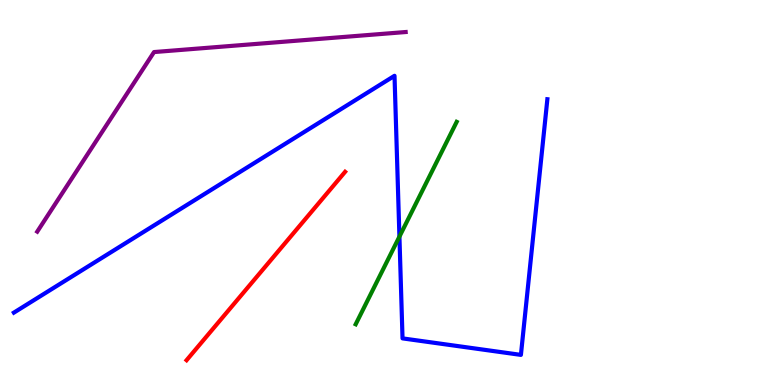[{'lines': ['blue', 'red'], 'intersections': []}, {'lines': ['green', 'red'], 'intersections': []}, {'lines': ['purple', 'red'], 'intersections': []}, {'lines': ['blue', 'green'], 'intersections': [{'x': 5.15, 'y': 3.85}]}, {'lines': ['blue', 'purple'], 'intersections': []}, {'lines': ['green', 'purple'], 'intersections': []}]